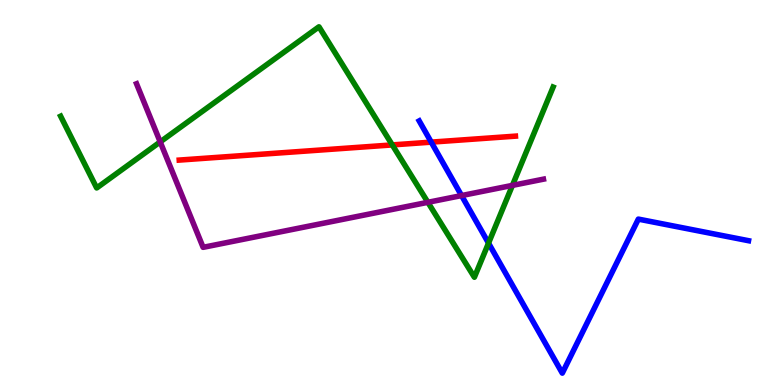[{'lines': ['blue', 'red'], 'intersections': [{'x': 5.56, 'y': 6.31}]}, {'lines': ['green', 'red'], 'intersections': [{'x': 5.06, 'y': 6.24}]}, {'lines': ['purple', 'red'], 'intersections': []}, {'lines': ['blue', 'green'], 'intersections': [{'x': 6.3, 'y': 3.69}]}, {'lines': ['blue', 'purple'], 'intersections': [{'x': 5.96, 'y': 4.92}]}, {'lines': ['green', 'purple'], 'intersections': [{'x': 2.07, 'y': 6.31}, {'x': 5.52, 'y': 4.75}, {'x': 6.61, 'y': 5.18}]}]